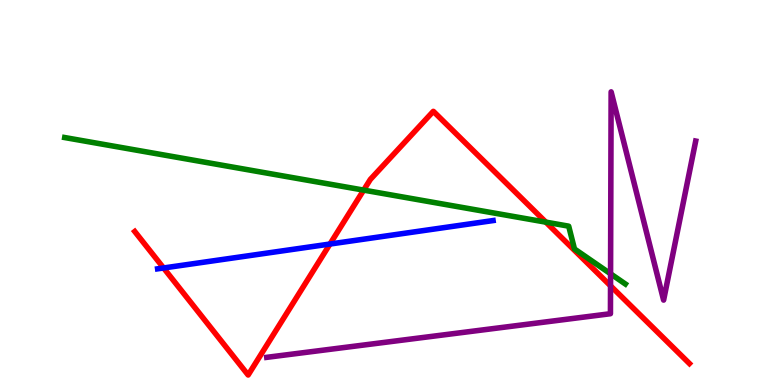[{'lines': ['blue', 'red'], 'intersections': [{'x': 2.11, 'y': 3.04}, {'x': 4.26, 'y': 3.66}]}, {'lines': ['green', 'red'], 'intersections': [{'x': 4.69, 'y': 5.06}, {'x': 7.04, 'y': 4.23}]}, {'lines': ['purple', 'red'], 'intersections': [{'x': 7.88, 'y': 2.58}]}, {'lines': ['blue', 'green'], 'intersections': []}, {'lines': ['blue', 'purple'], 'intersections': []}, {'lines': ['green', 'purple'], 'intersections': [{'x': 7.88, 'y': 2.89}]}]